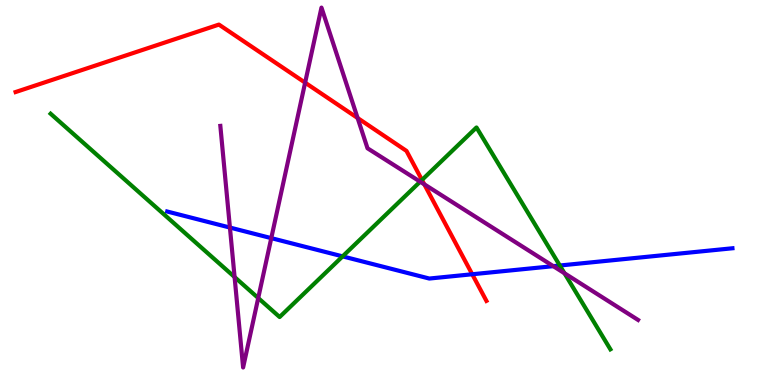[{'lines': ['blue', 'red'], 'intersections': [{'x': 6.09, 'y': 2.88}]}, {'lines': ['green', 'red'], 'intersections': [{'x': 5.44, 'y': 5.33}]}, {'lines': ['purple', 'red'], 'intersections': [{'x': 3.94, 'y': 7.85}, {'x': 4.61, 'y': 6.94}, {'x': 5.47, 'y': 5.21}]}, {'lines': ['blue', 'green'], 'intersections': [{'x': 4.42, 'y': 3.34}, {'x': 7.22, 'y': 3.1}]}, {'lines': ['blue', 'purple'], 'intersections': [{'x': 2.97, 'y': 4.09}, {'x': 3.5, 'y': 3.81}, {'x': 7.14, 'y': 3.09}]}, {'lines': ['green', 'purple'], 'intersections': [{'x': 3.03, 'y': 2.8}, {'x': 3.33, 'y': 2.26}, {'x': 5.42, 'y': 5.28}, {'x': 7.28, 'y': 2.9}]}]